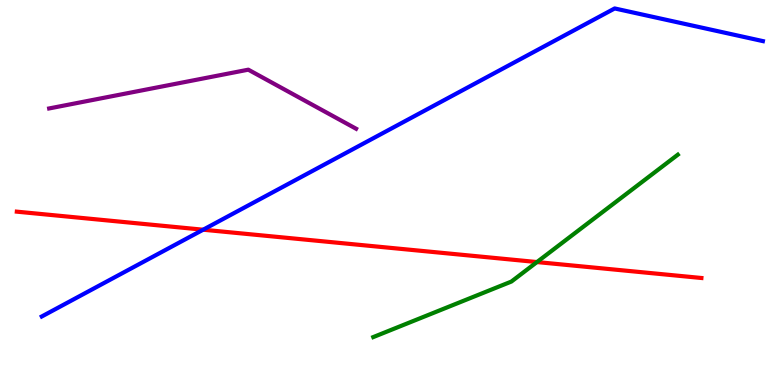[{'lines': ['blue', 'red'], 'intersections': [{'x': 2.62, 'y': 4.03}]}, {'lines': ['green', 'red'], 'intersections': [{'x': 6.93, 'y': 3.19}]}, {'lines': ['purple', 'red'], 'intersections': []}, {'lines': ['blue', 'green'], 'intersections': []}, {'lines': ['blue', 'purple'], 'intersections': []}, {'lines': ['green', 'purple'], 'intersections': []}]